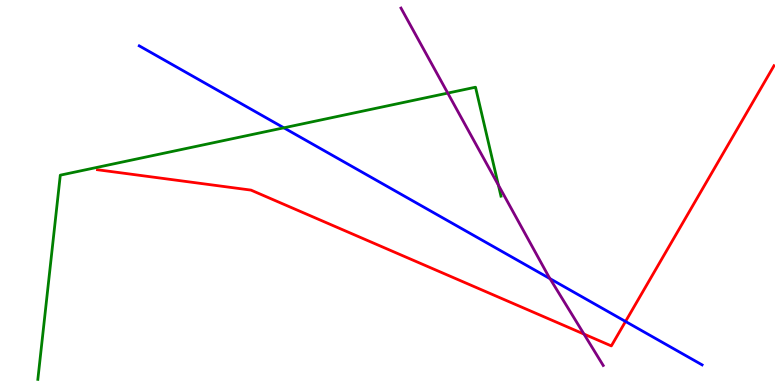[{'lines': ['blue', 'red'], 'intersections': [{'x': 8.07, 'y': 1.65}]}, {'lines': ['green', 'red'], 'intersections': []}, {'lines': ['purple', 'red'], 'intersections': [{'x': 7.54, 'y': 1.32}]}, {'lines': ['blue', 'green'], 'intersections': [{'x': 3.66, 'y': 6.68}]}, {'lines': ['blue', 'purple'], 'intersections': [{'x': 7.1, 'y': 2.76}]}, {'lines': ['green', 'purple'], 'intersections': [{'x': 5.78, 'y': 7.58}, {'x': 6.43, 'y': 5.19}]}]